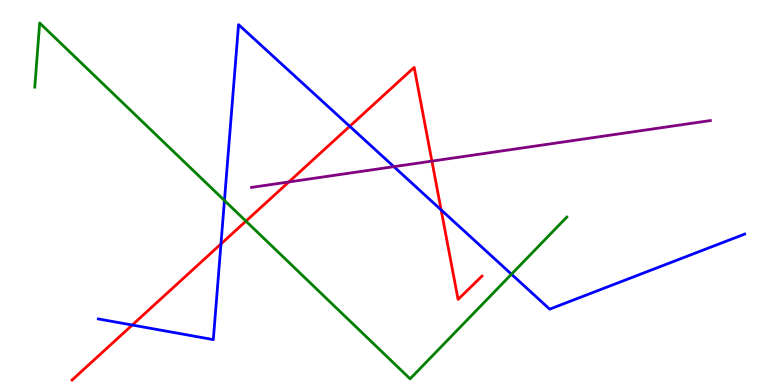[{'lines': ['blue', 'red'], 'intersections': [{'x': 1.71, 'y': 1.56}, {'x': 2.85, 'y': 3.66}, {'x': 4.51, 'y': 6.72}, {'x': 5.69, 'y': 4.55}]}, {'lines': ['green', 'red'], 'intersections': [{'x': 3.17, 'y': 4.26}]}, {'lines': ['purple', 'red'], 'intersections': [{'x': 3.73, 'y': 5.27}, {'x': 5.57, 'y': 5.82}]}, {'lines': ['blue', 'green'], 'intersections': [{'x': 2.9, 'y': 4.79}, {'x': 6.6, 'y': 2.88}]}, {'lines': ['blue', 'purple'], 'intersections': [{'x': 5.08, 'y': 5.67}]}, {'lines': ['green', 'purple'], 'intersections': []}]